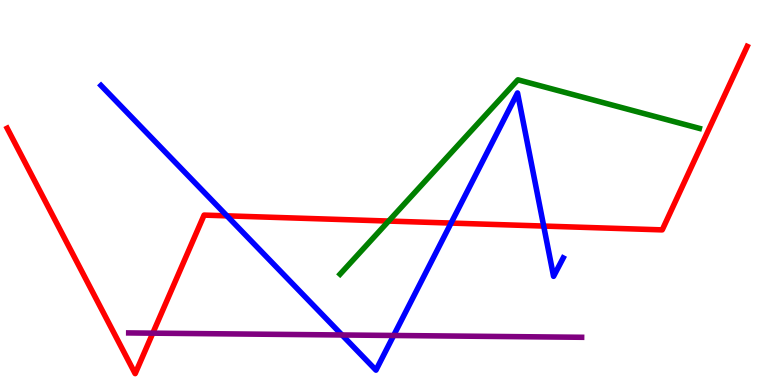[{'lines': ['blue', 'red'], 'intersections': [{'x': 2.93, 'y': 4.39}, {'x': 5.82, 'y': 4.21}, {'x': 7.02, 'y': 4.13}]}, {'lines': ['green', 'red'], 'intersections': [{'x': 5.02, 'y': 4.26}]}, {'lines': ['purple', 'red'], 'intersections': [{'x': 1.97, 'y': 1.35}]}, {'lines': ['blue', 'green'], 'intersections': []}, {'lines': ['blue', 'purple'], 'intersections': [{'x': 4.41, 'y': 1.3}, {'x': 5.08, 'y': 1.29}]}, {'lines': ['green', 'purple'], 'intersections': []}]